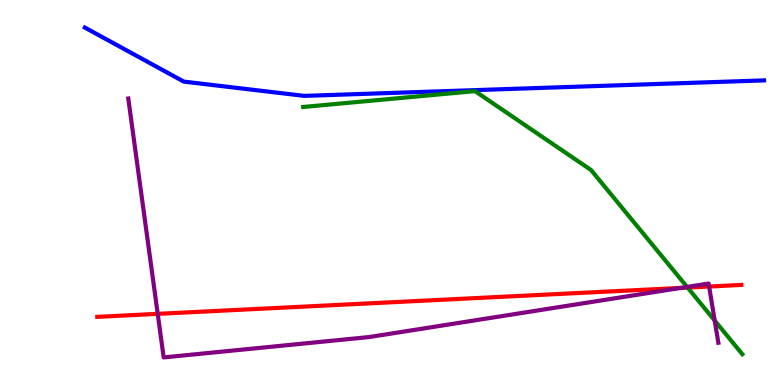[{'lines': ['blue', 'red'], 'intersections': []}, {'lines': ['green', 'red'], 'intersections': [{'x': 8.87, 'y': 2.53}]}, {'lines': ['purple', 'red'], 'intersections': [{'x': 2.04, 'y': 1.85}, {'x': 8.78, 'y': 2.52}, {'x': 9.15, 'y': 2.56}]}, {'lines': ['blue', 'green'], 'intersections': []}, {'lines': ['blue', 'purple'], 'intersections': []}, {'lines': ['green', 'purple'], 'intersections': [{'x': 8.87, 'y': 2.55}, {'x': 9.22, 'y': 1.67}]}]